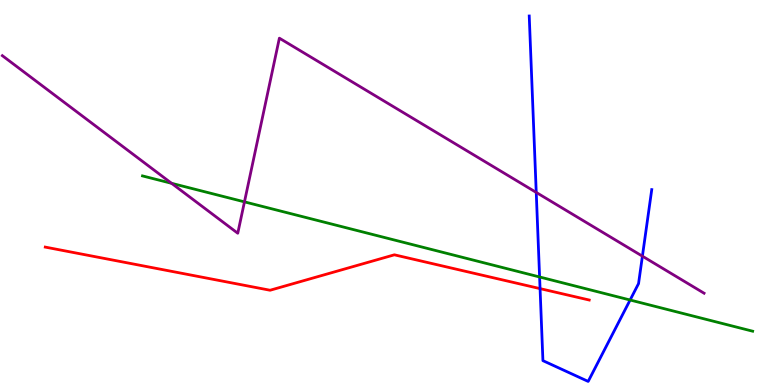[{'lines': ['blue', 'red'], 'intersections': [{'x': 6.97, 'y': 2.5}]}, {'lines': ['green', 'red'], 'intersections': []}, {'lines': ['purple', 'red'], 'intersections': []}, {'lines': ['blue', 'green'], 'intersections': [{'x': 6.96, 'y': 2.81}, {'x': 8.13, 'y': 2.21}]}, {'lines': ['blue', 'purple'], 'intersections': [{'x': 6.92, 'y': 5.0}, {'x': 8.29, 'y': 3.35}]}, {'lines': ['green', 'purple'], 'intersections': [{'x': 2.21, 'y': 5.24}, {'x': 3.15, 'y': 4.76}]}]